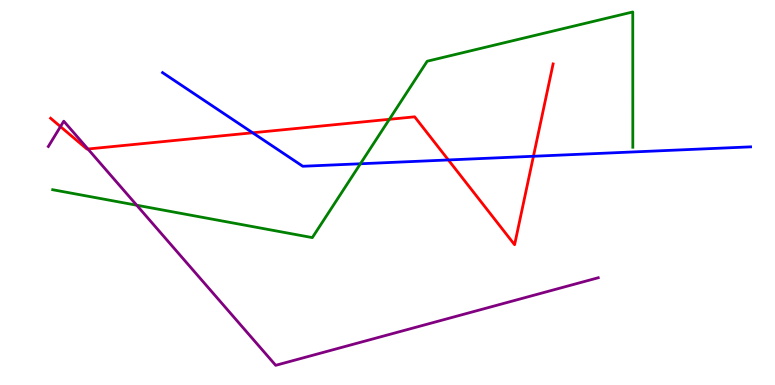[{'lines': ['blue', 'red'], 'intersections': [{'x': 3.26, 'y': 6.55}, {'x': 5.79, 'y': 5.85}, {'x': 6.88, 'y': 5.94}]}, {'lines': ['green', 'red'], 'intersections': [{'x': 5.02, 'y': 6.9}]}, {'lines': ['purple', 'red'], 'intersections': [{'x': 0.78, 'y': 6.71}, {'x': 1.13, 'y': 6.13}]}, {'lines': ['blue', 'green'], 'intersections': [{'x': 4.65, 'y': 5.75}]}, {'lines': ['blue', 'purple'], 'intersections': []}, {'lines': ['green', 'purple'], 'intersections': [{'x': 1.76, 'y': 4.67}]}]